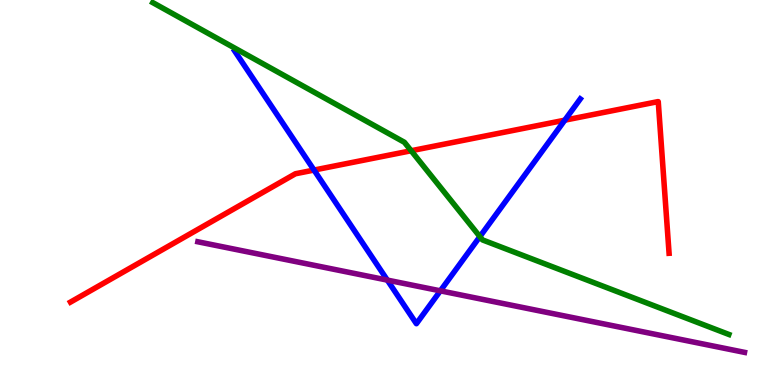[{'lines': ['blue', 'red'], 'intersections': [{'x': 4.05, 'y': 5.58}, {'x': 7.29, 'y': 6.88}]}, {'lines': ['green', 'red'], 'intersections': [{'x': 5.31, 'y': 6.08}]}, {'lines': ['purple', 'red'], 'intersections': []}, {'lines': ['blue', 'green'], 'intersections': [{'x': 6.19, 'y': 3.85}]}, {'lines': ['blue', 'purple'], 'intersections': [{'x': 5.0, 'y': 2.72}, {'x': 5.68, 'y': 2.45}]}, {'lines': ['green', 'purple'], 'intersections': []}]